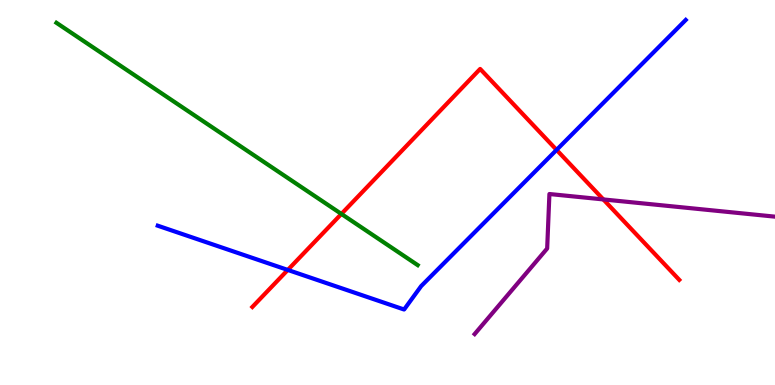[{'lines': ['blue', 'red'], 'intersections': [{'x': 3.71, 'y': 2.99}, {'x': 7.18, 'y': 6.11}]}, {'lines': ['green', 'red'], 'intersections': [{'x': 4.41, 'y': 4.44}]}, {'lines': ['purple', 'red'], 'intersections': [{'x': 7.79, 'y': 4.82}]}, {'lines': ['blue', 'green'], 'intersections': []}, {'lines': ['blue', 'purple'], 'intersections': []}, {'lines': ['green', 'purple'], 'intersections': []}]